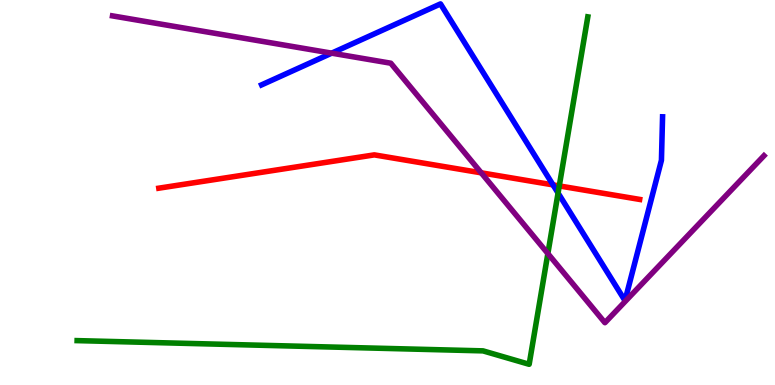[{'lines': ['blue', 'red'], 'intersections': [{'x': 7.14, 'y': 5.2}]}, {'lines': ['green', 'red'], 'intersections': [{'x': 7.22, 'y': 5.17}]}, {'lines': ['purple', 'red'], 'intersections': [{'x': 6.21, 'y': 5.51}]}, {'lines': ['blue', 'green'], 'intersections': [{'x': 7.2, 'y': 4.99}]}, {'lines': ['blue', 'purple'], 'intersections': [{'x': 4.28, 'y': 8.62}]}, {'lines': ['green', 'purple'], 'intersections': [{'x': 7.07, 'y': 3.41}]}]